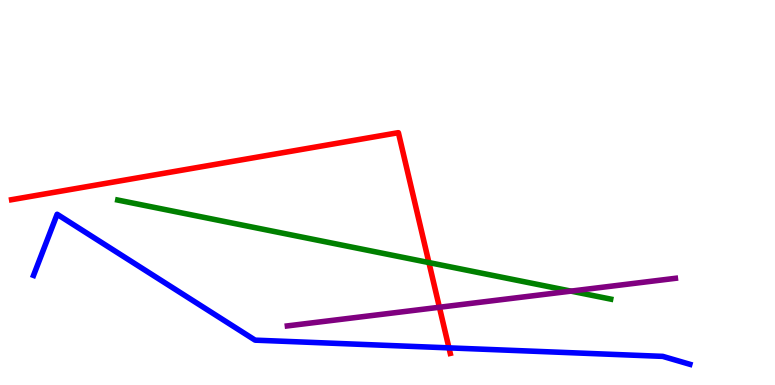[{'lines': ['blue', 'red'], 'intersections': [{'x': 5.79, 'y': 0.965}]}, {'lines': ['green', 'red'], 'intersections': [{'x': 5.53, 'y': 3.18}]}, {'lines': ['purple', 'red'], 'intersections': [{'x': 5.67, 'y': 2.02}]}, {'lines': ['blue', 'green'], 'intersections': []}, {'lines': ['blue', 'purple'], 'intersections': []}, {'lines': ['green', 'purple'], 'intersections': [{'x': 7.37, 'y': 2.44}]}]